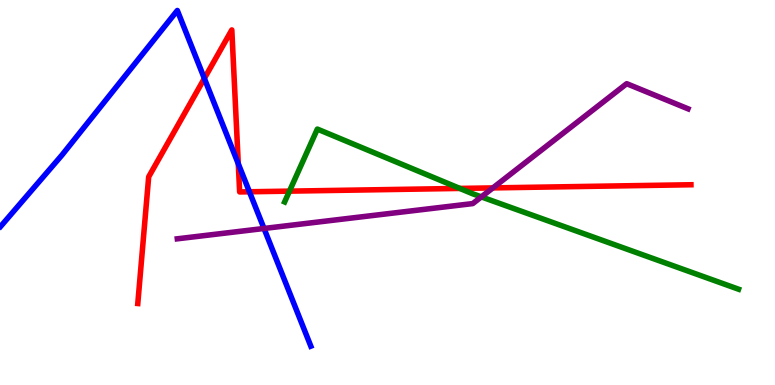[{'lines': ['blue', 'red'], 'intersections': [{'x': 2.64, 'y': 7.96}, {'x': 3.07, 'y': 5.75}, {'x': 3.22, 'y': 5.02}]}, {'lines': ['green', 'red'], 'intersections': [{'x': 3.74, 'y': 5.04}, {'x': 5.93, 'y': 5.11}]}, {'lines': ['purple', 'red'], 'intersections': [{'x': 6.36, 'y': 5.12}]}, {'lines': ['blue', 'green'], 'intersections': []}, {'lines': ['blue', 'purple'], 'intersections': [{'x': 3.41, 'y': 4.07}]}, {'lines': ['green', 'purple'], 'intersections': [{'x': 6.21, 'y': 4.89}]}]